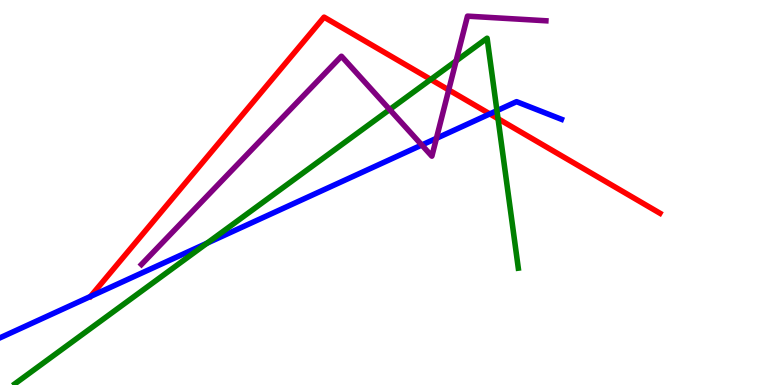[{'lines': ['blue', 'red'], 'intersections': [{'x': 6.32, 'y': 7.04}]}, {'lines': ['green', 'red'], 'intersections': [{'x': 5.56, 'y': 7.94}, {'x': 6.43, 'y': 6.92}]}, {'lines': ['purple', 'red'], 'intersections': [{'x': 5.79, 'y': 7.66}]}, {'lines': ['blue', 'green'], 'intersections': [{'x': 2.67, 'y': 3.68}, {'x': 6.41, 'y': 7.13}]}, {'lines': ['blue', 'purple'], 'intersections': [{'x': 5.44, 'y': 6.23}, {'x': 5.63, 'y': 6.41}]}, {'lines': ['green', 'purple'], 'intersections': [{'x': 5.03, 'y': 7.16}, {'x': 5.89, 'y': 8.42}]}]